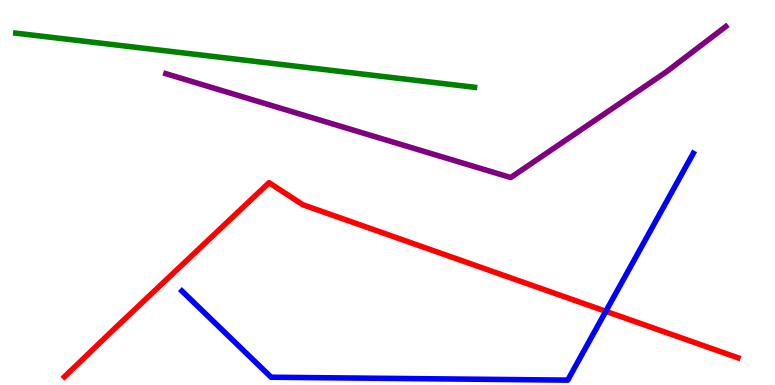[{'lines': ['blue', 'red'], 'intersections': [{'x': 7.82, 'y': 1.91}]}, {'lines': ['green', 'red'], 'intersections': []}, {'lines': ['purple', 'red'], 'intersections': []}, {'lines': ['blue', 'green'], 'intersections': []}, {'lines': ['blue', 'purple'], 'intersections': []}, {'lines': ['green', 'purple'], 'intersections': []}]